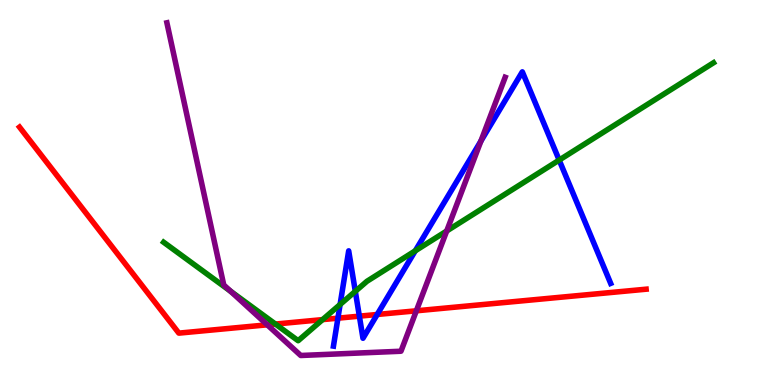[{'lines': ['blue', 'red'], 'intersections': [{'x': 4.36, 'y': 1.74}, {'x': 4.64, 'y': 1.79}, {'x': 4.87, 'y': 1.83}]}, {'lines': ['green', 'red'], 'intersections': [{'x': 3.55, 'y': 1.58}, {'x': 4.16, 'y': 1.7}]}, {'lines': ['purple', 'red'], 'intersections': [{'x': 3.45, 'y': 1.56}, {'x': 5.37, 'y': 1.93}]}, {'lines': ['blue', 'green'], 'intersections': [{'x': 4.39, 'y': 2.09}, {'x': 4.58, 'y': 2.43}, {'x': 5.36, 'y': 3.49}, {'x': 7.22, 'y': 5.84}]}, {'lines': ['blue', 'purple'], 'intersections': [{'x': 6.21, 'y': 6.34}]}, {'lines': ['green', 'purple'], 'intersections': [{'x': 2.98, 'y': 2.43}, {'x': 5.76, 'y': 4.0}]}]